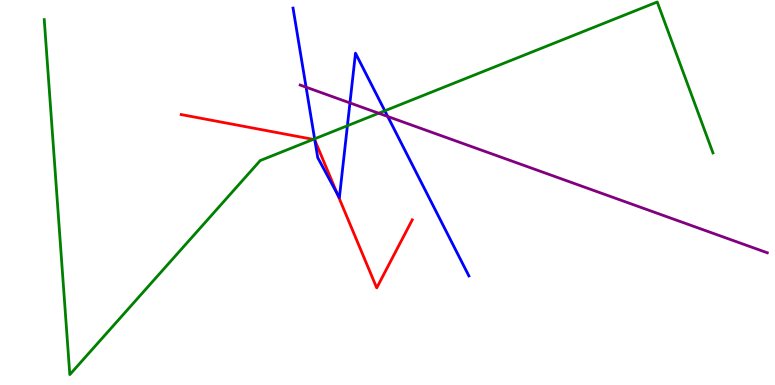[{'lines': ['blue', 'red'], 'intersections': [{'x': 4.06, 'y': 6.36}, {'x': 4.35, 'y': 4.96}]}, {'lines': ['green', 'red'], 'intersections': [{'x': 4.04, 'y': 6.38}]}, {'lines': ['purple', 'red'], 'intersections': []}, {'lines': ['blue', 'green'], 'intersections': [{'x': 4.06, 'y': 6.39}, {'x': 4.48, 'y': 6.73}, {'x': 4.97, 'y': 7.12}]}, {'lines': ['blue', 'purple'], 'intersections': [{'x': 3.95, 'y': 7.74}, {'x': 4.52, 'y': 7.33}, {'x': 5.0, 'y': 6.97}]}, {'lines': ['green', 'purple'], 'intersections': [{'x': 4.89, 'y': 7.06}]}]